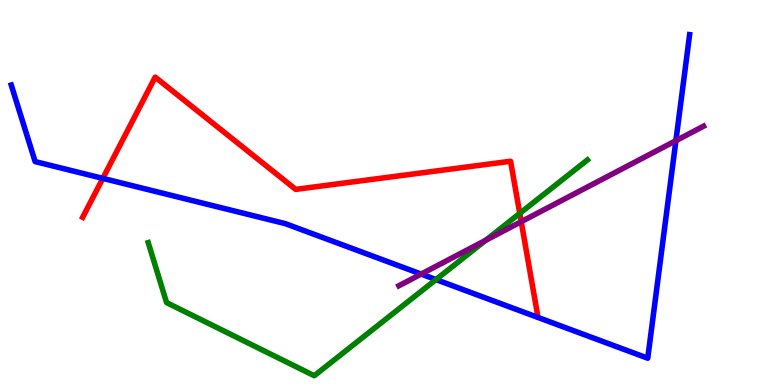[{'lines': ['blue', 'red'], 'intersections': [{'x': 1.33, 'y': 5.37}]}, {'lines': ['green', 'red'], 'intersections': [{'x': 6.71, 'y': 4.46}]}, {'lines': ['purple', 'red'], 'intersections': [{'x': 6.73, 'y': 4.24}]}, {'lines': ['blue', 'green'], 'intersections': [{'x': 5.63, 'y': 2.74}]}, {'lines': ['blue', 'purple'], 'intersections': [{'x': 5.43, 'y': 2.88}, {'x': 8.72, 'y': 6.35}]}, {'lines': ['green', 'purple'], 'intersections': [{'x': 6.27, 'y': 3.76}]}]